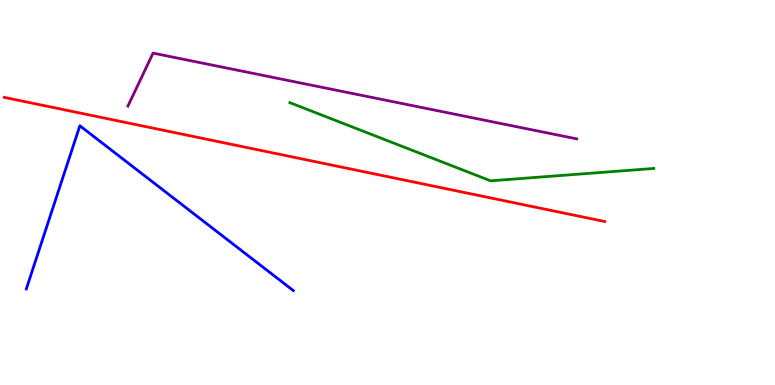[{'lines': ['blue', 'red'], 'intersections': []}, {'lines': ['green', 'red'], 'intersections': []}, {'lines': ['purple', 'red'], 'intersections': []}, {'lines': ['blue', 'green'], 'intersections': []}, {'lines': ['blue', 'purple'], 'intersections': []}, {'lines': ['green', 'purple'], 'intersections': []}]